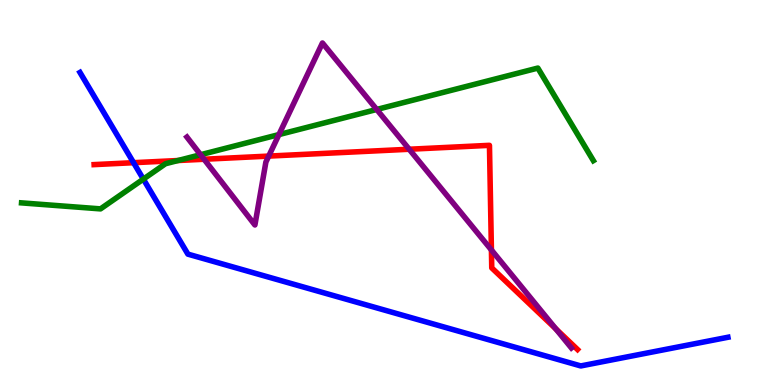[{'lines': ['blue', 'red'], 'intersections': [{'x': 1.72, 'y': 5.77}]}, {'lines': ['green', 'red'], 'intersections': [{'x': 2.3, 'y': 5.83}]}, {'lines': ['purple', 'red'], 'intersections': [{'x': 2.63, 'y': 5.86}, {'x': 3.47, 'y': 5.95}, {'x': 5.28, 'y': 6.12}, {'x': 6.34, 'y': 3.51}, {'x': 7.17, 'y': 1.46}]}, {'lines': ['blue', 'green'], 'intersections': [{'x': 1.85, 'y': 5.35}]}, {'lines': ['blue', 'purple'], 'intersections': []}, {'lines': ['green', 'purple'], 'intersections': [{'x': 2.59, 'y': 5.98}, {'x': 3.6, 'y': 6.5}, {'x': 4.86, 'y': 7.16}]}]